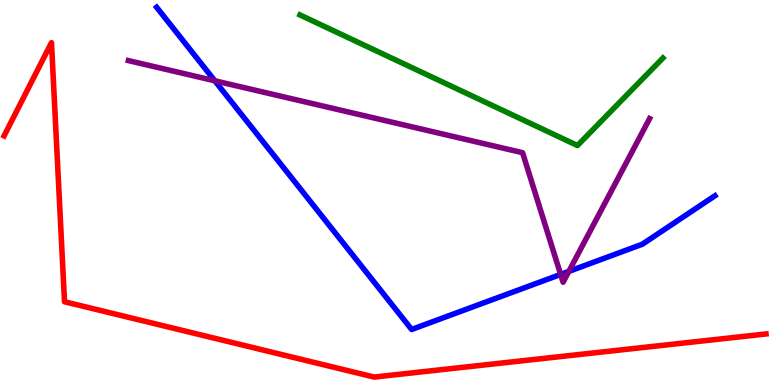[{'lines': ['blue', 'red'], 'intersections': []}, {'lines': ['green', 'red'], 'intersections': []}, {'lines': ['purple', 'red'], 'intersections': []}, {'lines': ['blue', 'green'], 'intersections': []}, {'lines': ['blue', 'purple'], 'intersections': [{'x': 2.77, 'y': 7.9}, {'x': 7.23, 'y': 2.87}, {'x': 7.34, 'y': 2.95}]}, {'lines': ['green', 'purple'], 'intersections': []}]